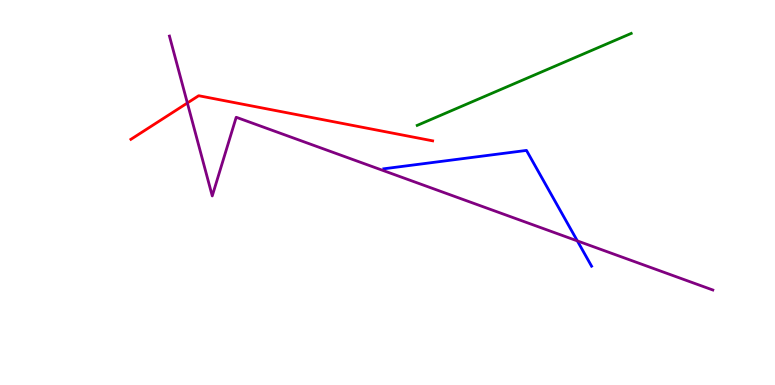[{'lines': ['blue', 'red'], 'intersections': []}, {'lines': ['green', 'red'], 'intersections': []}, {'lines': ['purple', 'red'], 'intersections': [{'x': 2.42, 'y': 7.32}]}, {'lines': ['blue', 'green'], 'intersections': []}, {'lines': ['blue', 'purple'], 'intersections': [{'x': 7.45, 'y': 3.74}]}, {'lines': ['green', 'purple'], 'intersections': []}]